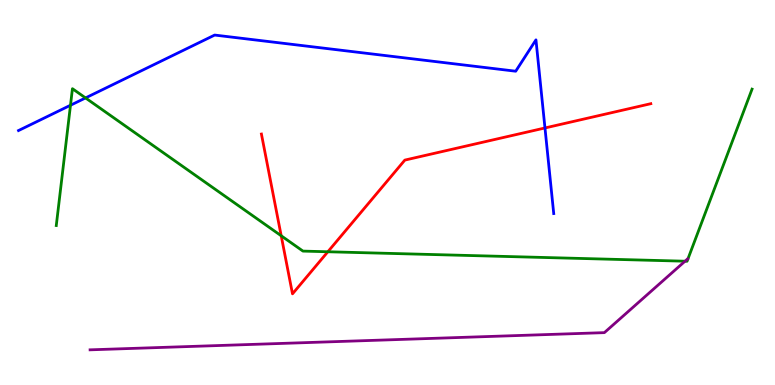[{'lines': ['blue', 'red'], 'intersections': [{'x': 7.03, 'y': 6.68}]}, {'lines': ['green', 'red'], 'intersections': [{'x': 3.63, 'y': 3.88}, {'x': 4.23, 'y': 3.46}]}, {'lines': ['purple', 'red'], 'intersections': []}, {'lines': ['blue', 'green'], 'intersections': [{'x': 0.909, 'y': 7.27}, {'x': 1.1, 'y': 7.46}]}, {'lines': ['blue', 'purple'], 'intersections': []}, {'lines': ['green', 'purple'], 'intersections': [{'x': 8.84, 'y': 3.22}]}]